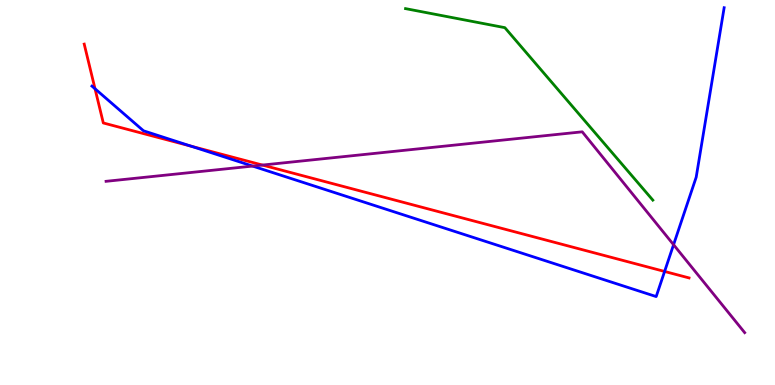[{'lines': ['blue', 'red'], 'intersections': [{'x': 1.23, 'y': 7.69}, {'x': 2.47, 'y': 6.2}, {'x': 8.58, 'y': 2.95}]}, {'lines': ['green', 'red'], 'intersections': []}, {'lines': ['purple', 'red'], 'intersections': [{'x': 3.39, 'y': 5.71}]}, {'lines': ['blue', 'green'], 'intersections': []}, {'lines': ['blue', 'purple'], 'intersections': [{'x': 3.26, 'y': 5.69}, {'x': 8.69, 'y': 3.64}]}, {'lines': ['green', 'purple'], 'intersections': []}]